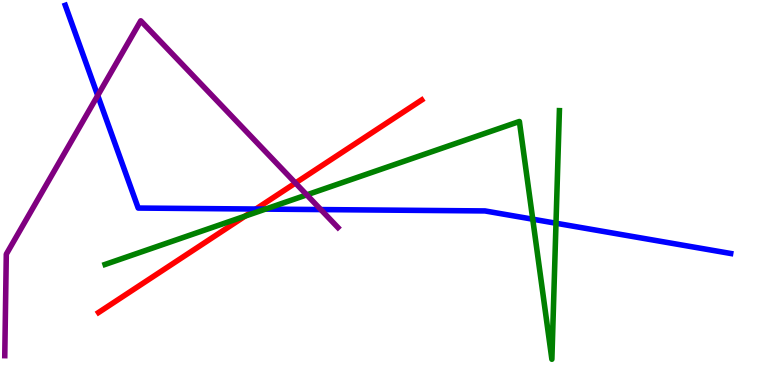[{'lines': ['blue', 'red'], 'intersections': [{'x': 3.3, 'y': 4.57}]}, {'lines': ['green', 'red'], 'intersections': [{'x': 3.16, 'y': 4.39}]}, {'lines': ['purple', 'red'], 'intersections': [{'x': 3.81, 'y': 5.25}]}, {'lines': ['blue', 'green'], 'intersections': [{'x': 3.43, 'y': 4.57}, {'x': 6.87, 'y': 4.31}, {'x': 7.17, 'y': 4.2}]}, {'lines': ['blue', 'purple'], 'intersections': [{'x': 1.26, 'y': 7.52}, {'x': 4.14, 'y': 4.56}]}, {'lines': ['green', 'purple'], 'intersections': [{'x': 3.96, 'y': 4.94}]}]